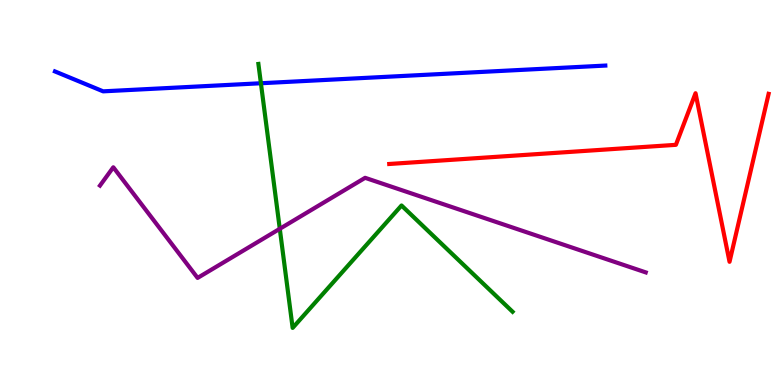[{'lines': ['blue', 'red'], 'intersections': []}, {'lines': ['green', 'red'], 'intersections': []}, {'lines': ['purple', 'red'], 'intersections': []}, {'lines': ['blue', 'green'], 'intersections': [{'x': 3.37, 'y': 7.84}]}, {'lines': ['blue', 'purple'], 'intersections': []}, {'lines': ['green', 'purple'], 'intersections': [{'x': 3.61, 'y': 4.06}]}]